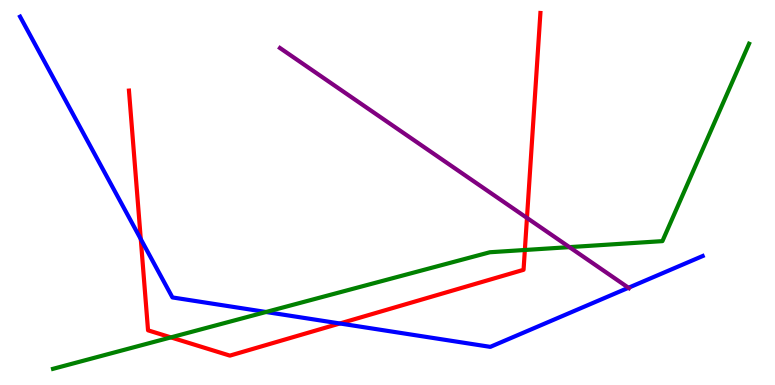[{'lines': ['blue', 'red'], 'intersections': [{'x': 1.82, 'y': 3.79}, {'x': 4.39, 'y': 1.6}]}, {'lines': ['green', 'red'], 'intersections': [{'x': 2.2, 'y': 1.24}, {'x': 6.77, 'y': 3.51}]}, {'lines': ['purple', 'red'], 'intersections': [{'x': 6.8, 'y': 4.34}]}, {'lines': ['blue', 'green'], 'intersections': [{'x': 3.43, 'y': 1.9}]}, {'lines': ['blue', 'purple'], 'intersections': [{'x': 8.11, 'y': 2.53}]}, {'lines': ['green', 'purple'], 'intersections': [{'x': 7.35, 'y': 3.58}]}]